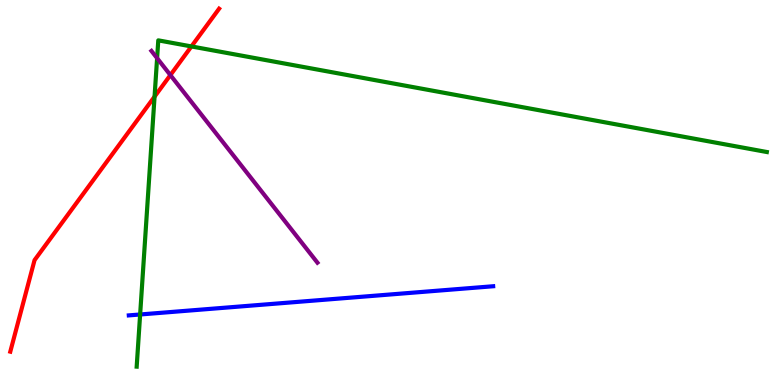[{'lines': ['blue', 'red'], 'intersections': []}, {'lines': ['green', 'red'], 'intersections': [{'x': 1.99, 'y': 7.49}, {'x': 2.47, 'y': 8.79}]}, {'lines': ['purple', 'red'], 'intersections': [{'x': 2.2, 'y': 8.05}]}, {'lines': ['blue', 'green'], 'intersections': [{'x': 1.81, 'y': 1.83}]}, {'lines': ['blue', 'purple'], 'intersections': []}, {'lines': ['green', 'purple'], 'intersections': [{'x': 2.03, 'y': 8.49}]}]